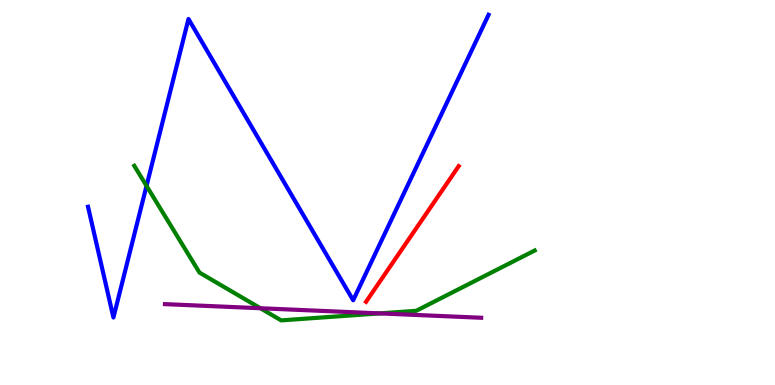[{'lines': ['blue', 'red'], 'intersections': []}, {'lines': ['green', 'red'], 'intersections': []}, {'lines': ['purple', 'red'], 'intersections': []}, {'lines': ['blue', 'green'], 'intersections': [{'x': 1.89, 'y': 5.17}]}, {'lines': ['blue', 'purple'], 'intersections': []}, {'lines': ['green', 'purple'], 'intersections': [{'x': 3.36, 'y': 1.99}, {'x': 4.9, 'y': 1.86}]}]